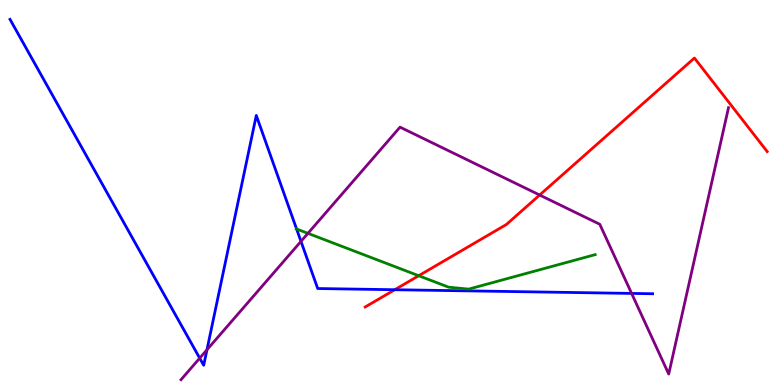[{'lines': ['blue', 'red'], 'intersections': [{'x': 5.09, 'y': 2.47}]}, {'lines': ['green', 'red'], 'intersections': [{'x': 5.4, 'y': 2.84}]}, {'lines': ['purple', 'red'], 'intersections': [{'x': 6.96, 'y': 4.93}]}, {'lines': ['blue', 'green'], 'intersections': [{'x': 3.83, 'y': 4.05}]}, {'lines': ['blue', 'purple'], 'intersections': [{'x': 2.58, 'y': 0.697}, {'x': 2.67, 'y': 0.914}, {'x': 3.88, 'y': 3.73}, {'x': 8.15, 'y': 2.38}]}, {'lines': ['green', 'purple'], 'intersections': [{'x': 3.97, 'y': 3.94}]}]